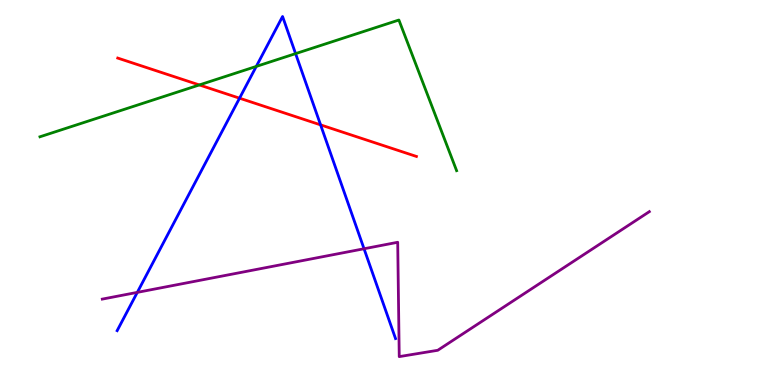[{'lines': ['blue', 'red'], 'intersections': [{'x': 3.09, 'y': 7.45}, {'x': 4.14, 'y': 6.76}]}, {'lines': ['green', 'red'], 'intersections': [{'x': 2.57, 'y': 7.79}]}, {'lines': ['purple', 'red'], 'intersections': []}, {'lines': ['blue', 'green'], 'intersections': [{'x': 3.31, 'y': 8.27}, {'x': 3.81, 'y': 8.61}]}, {'lines': ['blue', 'purple'], 'intersections': [{'x': 1.77, 'y': 2.41}, {'x': 4.7, 'y': 3.54}]}, {'lines': ['green', 'purple'], 'intersections': []}]